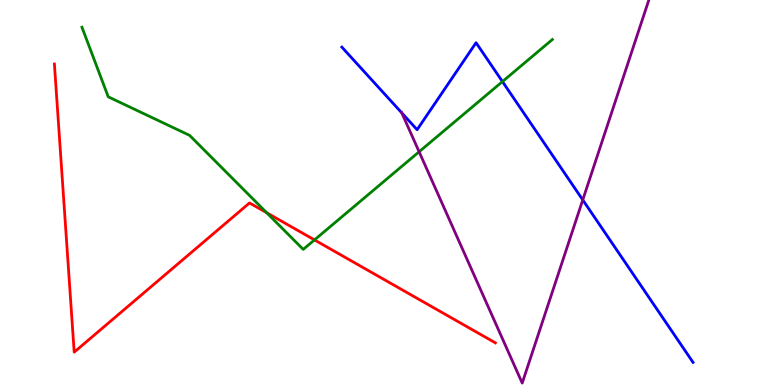[{'lines': ['blue', 'red'], 'intersections': []}, {'lines': ['green', 'red'], 'intersections': [{'x': 3.44, 'y': 4.47}, {'x': 4.06, 'y': 3.77}]}, {'lines': ['purple', 'red'], 'intersections': []}, {'lines': ['blue', 'green'], 'intersections': [{'x': 6.48, 'y': 7.88}]}, {'lines': ['blue', 'purple'], 'intersections': [{'x': 5.18, 'y': 7.07}, {'x': 7.52, 'y': 4.81}]}, {'lines': ['green', 'purple'], 'intersections': [{'x': 5.41, 'y': 6.06}]}]